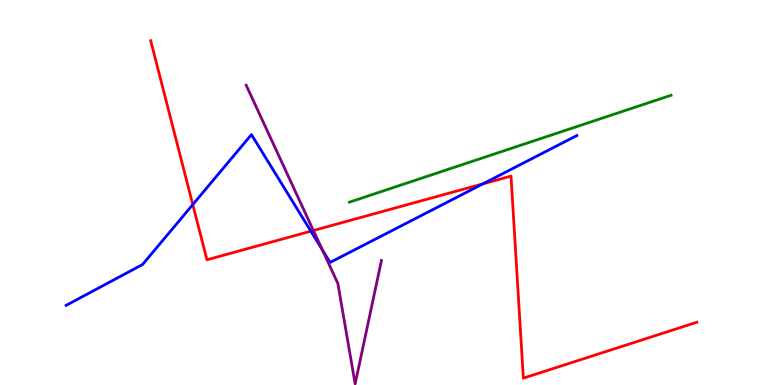[{'lines': ['blue', 'red'], 'intersections': [{'x': 2.49, 'y': 4.69}, {'x': 4.01, 'y': 3.99}, {'x': 6.23, 'y': 5.22}]}, {'lines': ['green', 'red'], 'intersections': []}, {'lines': ['purple', 'red'], 'intersections': [{'x': 4.04, 'y': 4.01}]}, {'lines': ['blue', 'green'], 'intersections': []}, {'lines': ['blue', 'purple'], 'intersections': [{'x': 4.16, 'y': 3.51}]}, {'lines': ['green', 'purple'], 'intersections': []}]